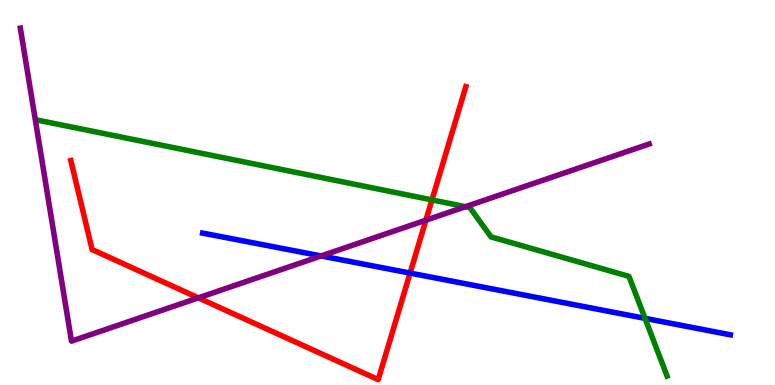[{'lines': ['blue', 'red'], 'intersections': [{'x': 5.29, 'y': 2.91}]}, {'lines': ['green', 'red'], 'intersections': [{'x': 5.57, 'y': 4.81}]}, {'lines': ['purple', 'red'], 'intersections': [{'x': 2.56, 'y': 2.26}, {'x': 5.5, 'y': 4.28}]}, {'lines': ['blue', 'green'], 'intersections': [{'x': 8.32, 'y': 1.73}]}, {'lines': ['blue', 'purple'], 'intersections': [{'x': 4.14, 'y': 3.35}]}, {'lines': ['green', 'purple'], 'intersections': [{'x': 6.01, 'y': 4.63}]}]